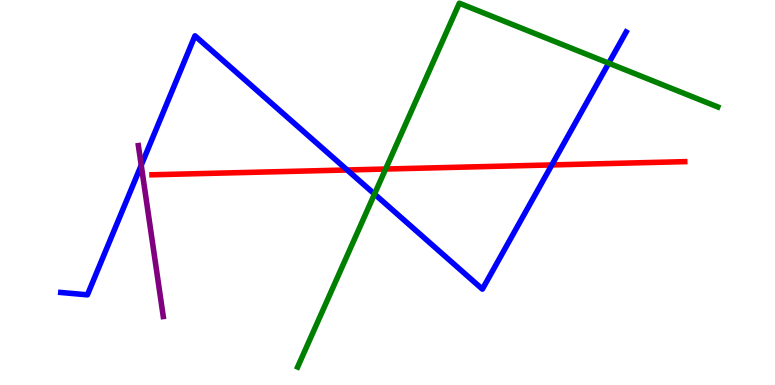[{'lines': ['blue', 'red'], 'intersections': [{'x': 4.48, 'y': 5.58}, {'x': 7.12, 'y': 5.72}]}, {'lines': ['green', 'red'], 'intersections': [{'x': 4.98, 'y': 5.61}]}, {'lines': ['purple', 'red'], 'intersections': []}, {'lines': ['blue', 'green'], 'intersections': [{'x': 4.83, 'y': 4.96}, {'x': 7.85, 'y': 8.36}]}, {'lines': ['blue', 'purple'], 'intersections': [{'x': 1.82, 'y': 5.71}]}, {'lines': ['green', 'purple'], 'intersections': []}]